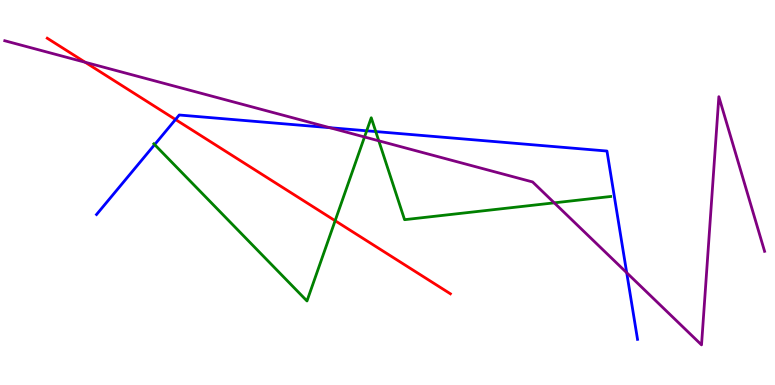[{'lines': ['blue', 'red'], 'intersections': [{'x': 2.26, 'y': 6.9}]}, {'lines': ['green', 'red'], 'intersections': [{'x': 4.32, 'y': 4.27}]}, {'lines': ['purple', 'red'], 'intersections': [{'x': 1.1, 'y': 8.38}]}, {'lines': ['blue', 'green'], 'intersections': [{'x': 2.0, 'y': 6.24}, {'x': 4.73, 'y': 6.6}, {'x': 4.85, 'y': 6.58}]}, {'lines': ['blue', 'purple'], 'intersections': [{'x': 4.25, 'y': 6.68}, {'x': 8.09, 'y': 2.92}]}, {'lines': ['green', 'purple'], 'intersections': [{'x': 4.7, 'y': 6.44}, {'x': 4.89, 'y': 6.34}, {'x': 7.15, 'y': 4.73}]}]